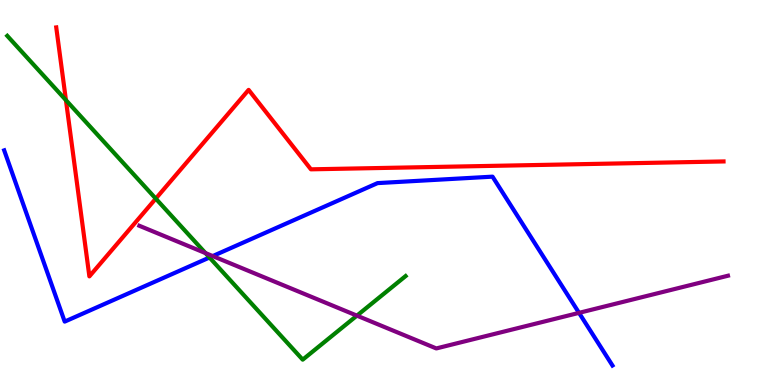[{'lines': ['blue', 'red'], 'intersections': []}, {'lines': ['green', 'red'], 'intersections': [{'x': 0.851, 'y': 7.4}, {'x': 2.01, 'y': 4.84}]}, {'lines': ['purple', 'red'], 'intersections': []}, {'lines': ['blue', 'green'], 'intersections': [{'x': 2.7, 'y': 3.31}]}, {'lines': ['blue', 'purple'], 'intersections': [{'x': 2.74, 'y': 3.35}, {'x': 7.47, 'y': 1.87}]}, {'lines': ['green', 'purple'], 'intersections': [{'x': 2.65, 'y': 3.43}, {'x': 4.61, 'y': 1.8}]}]